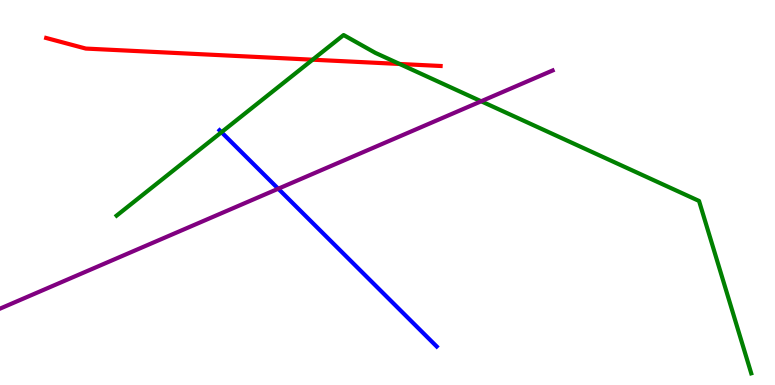[{'lines': ['blue', 'red'], 'intersections': []}, {'lines': ['green', 'red'], 'intersections': [{'x': 4.03, 'y': 8.45}, {'x': 5.16, 'y': 8.34}]}, {'lines': ['purple', 'red'], 'intersections': []}, {'lines': ['blue', 'green'], 'intersections': [{'x': 2.86, 'y': 6.57}]}, {'lines': ['blue', 'purple'], 'intersections': [{'x': 3.59, 'y': 5.1}]}, {'lines': ['green', 'purple'], 'intersections': [{'x': 6.21, 'y': 7.37}]}]